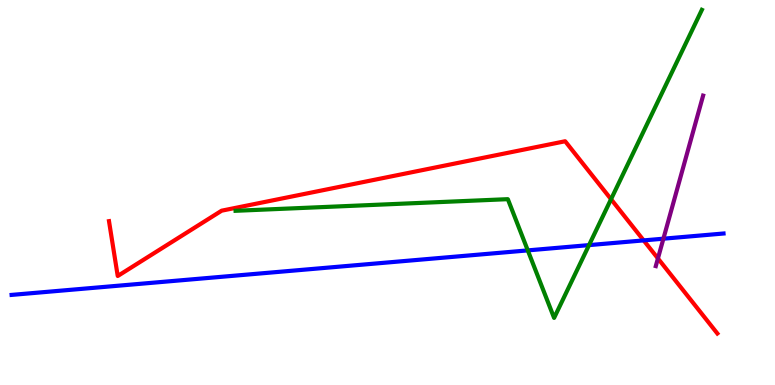[{'lines': ['blue', 'red'], 'intersections': [{'x': 8.31, 'y': 3.76}]}, {'lines': ['green', 'red'], 'intersections': [{'x': 7.88, 'y': 4.83}]}, {'lines': ['purple', 'red'], 'intersections': [{'x': 8.49, 'y': 3.29}]}, {'lines': ['blue', 'green'], 'intersections': [{'x': 6.81, 'y': 3.5}, {'x': 7.6, 'y': 3.63}]}, {'lines': ['blue', 'purple'], 'intersections': [{'x': 8.56, 'y': 3.8}]}, {'lines': ['green', 'purple'], 'intersections': []}]